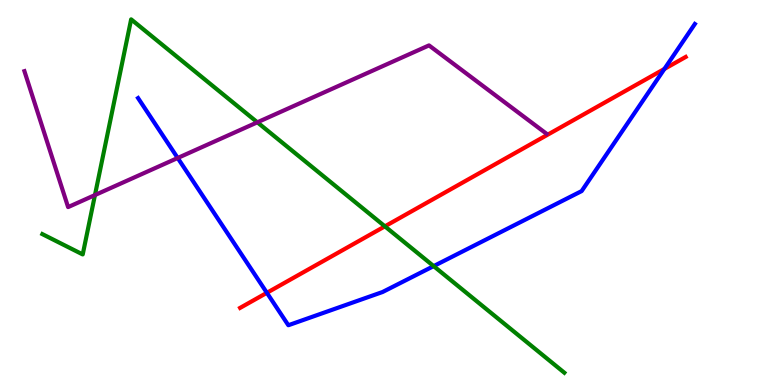[{'lines': ['blue', 'red'], 'intersections': [{'x': 3.44, 'y': 2.39}, {'x': 8.57, 'y': 8.21}]}, {'lines': ['green', 'red'], 'intersections': [{'x': 4.97, 'y': 4.12}]}, {'lines': ['purple', 'red'], 'intersections': []}, {'lines': ['blue', 'green'], 'intersections': [{'x': 5.6, 'y': 3.09}]}, {'lines': ['blue', 'purple'], 'intersections': [{'x': 2.29, 'y': 5.9}]}, {'lines': ['green', 'purple'], 'intersections': [{'x': 1.23, 'y': 4.93}, {'x': 3.32, 'y': 6.82}]}]